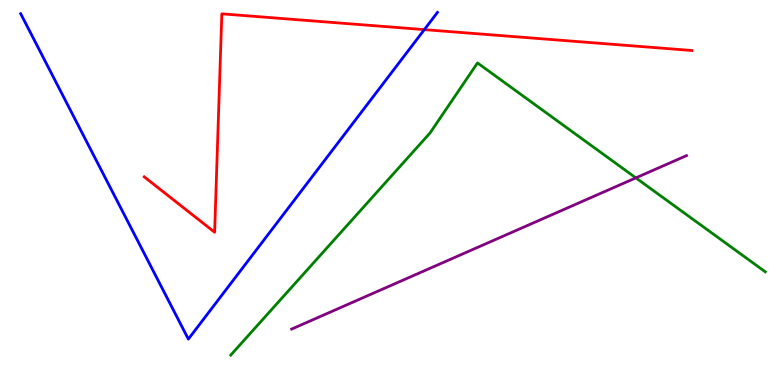[{'lines': ['blue', 'red'], 'intersections': [{'x': 5.48, 'y': 9.23}]}, {'lines': ['green', 'red'], 'intersections': []}, {'lines': ['purple', 'red'], 'intersections': []}, {'lines': ['blue', 'green'], 'intersections': []}, {'lines': ['blue', 'purple'], 'intersections': []}, {'lines': ['green', 'purple'], 'intersections': [{'x': 8.2, 'y': 5.38}]}]